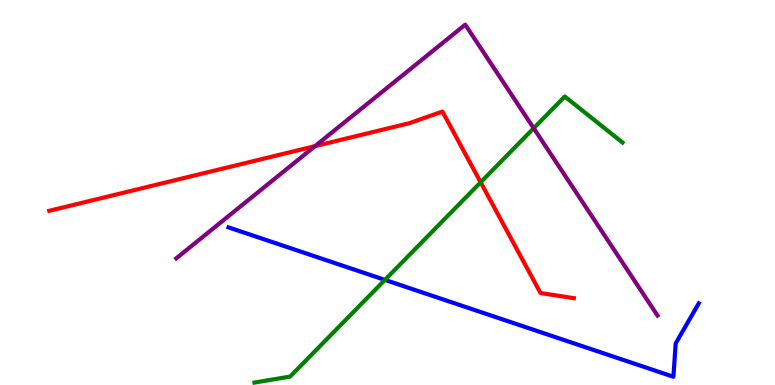[{'lines': ['blue', 'red'], 'intersections': []}, {'lines': ['green', 'red'], 'intersections': [{'x': 6.2, 'y': 5.27}]}, {'lines': ['purple', 'red'], 'intersections': [{'x': 4.06, 'y': 6.2}]}, {'lines': ['blue', 'green'], 'intersections': [{'x': 4.97, 'y': 2.73}]}, {'lines': ['blue', 'purple'], 'intersections': []}, {'lines': ['green', 'purple'], 'intersections': [{'x': 6.89, 'y': 6.67}]}]